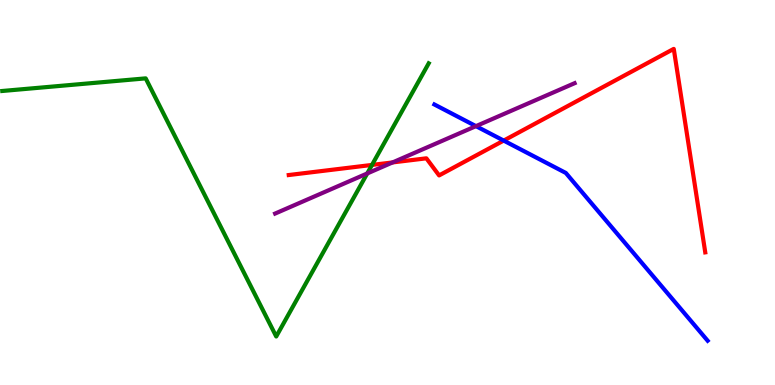[{'lines': ['blue', 'red'], 'intersections': [{'x': 6.5, 'y': 6.35}]}, {'lines': ['green', 'red'], 'intersections': [{'x': 4.8, 'y': 5.72}]}, {'lines': ['purple', 'red'], 'intersections': [{'x': 5.07, 'y': 5.78}]}, {'lines': ['blue', 'green'], 'intersections': []}, {'lines': ['blue', 'purple'], 'intersections': [{'x': 6.14, 'y': 6.72}]}, {'lines': ['green', 'purple'], 'intersections': [{'x': 4.74, 'y': 5.49}]}]